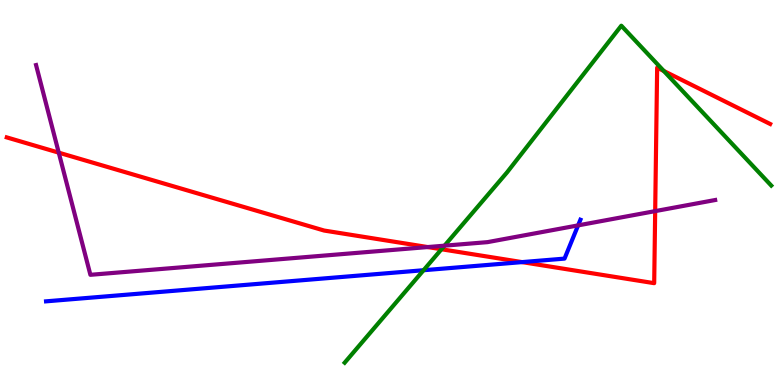[{'lines': ['blue', 'red'], 'intersections': [{'x': 6.74, 'y': 3.19}]}, {'lines': ['green', 'red'], 'intersections': [{'x': 5.7, 'y': 3.53}, {'x': 8.57, 'y': 8.16}]}, {'lines': ['purple', 'red'], 'intersections': [{'x': 0.758, 'y': 6.03}, {'x': 5.52, 'y': 3.58}, {'x': 8.45, 'y': 4.52}]}, {'lines': ['blue', 'green'], 'intersections': [{'x': 5.47, 'y': 2.98}]}, {'lines': ['blue', 'purple'], 'intersections': [{'x': 7.46, 'y': 4.15}]}, {'lines': ['green', 'purple'], 'intersections': [{'x': 5.74, 'y': 3.62}]}]